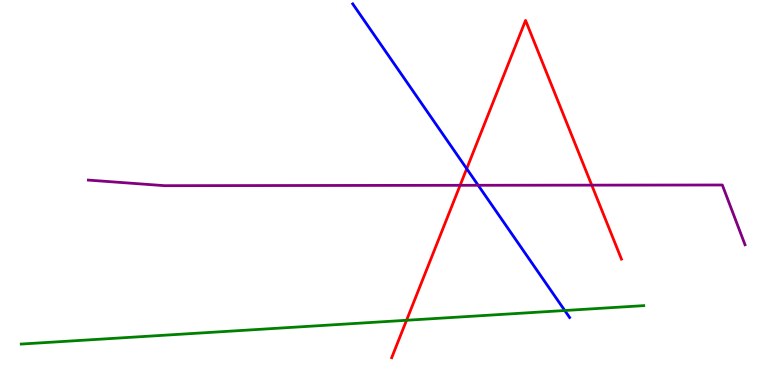[{'lines': ['blue', 'red'], 'intersections': [{'x': 6.02, 'y': 5.62}]}, {'lines': ['green', 'red'], 'intersections': [{'x': 5.25, 'y': 1.68}]}, {'lines': ['purple', 'red'], 'intersections': [{'x': 5.94, 'y': 5.19}, {'x': 7.64, 'y': 5.19}]}, {'lines': ['blue', 'green'], 'intersections': [{'x': 7.29, 'y': 1.93}]}, {'lines': ['blue', 'purple'], 'intersections': [{'x': 6.17, 'y': 5.19}]}, {'lines': ['green', 'purple'], 'intersections': []}]